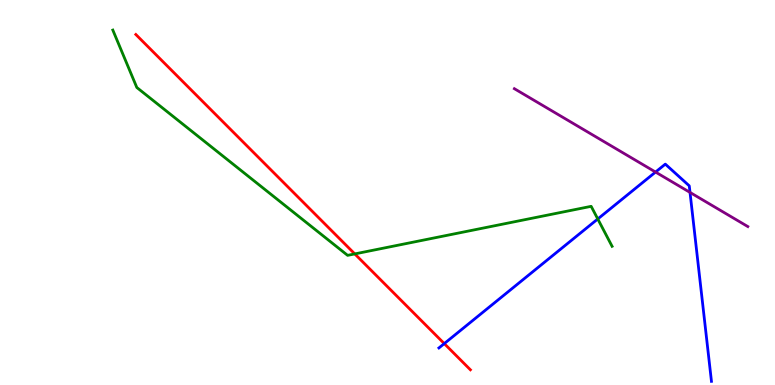[{'lines': ['blue', 'red'], 'intersections': [{'x': 5.73, 'y': 1.08}]}, {'lines': ['green', 'red'], 'intersections': [{'x': 4.58, 'y': 3.4}]}, {'lines': ['purple', 'red'], 'intersections': []}, {'lines': ['blue', 'green'], 'intersections': [{'x': 7.71, 'y': 4.31}]}, {'lines': ['blue', 'purple'], 'intersections': [{'x': 8.46, 'y': 5.53}, {'x': 8.9, 'y': 5.0}]}, {'lines': ['green', 'purple'], 'intersections': []}]